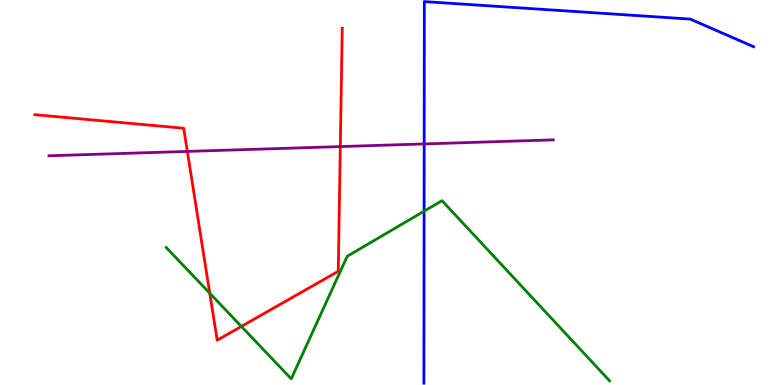[{'lines': ['blue', 'red'], 'intersections': []}, {'lines': ['green', 'red'], 'intersections': [{'x': 2.71, 'y': 2.38}, {'x': 3.11, 'y': 1.52}]}, {'lines': ['purple', 'red'], 'intersections': [{'x': 2.42, 'y': 6.07}, {'x': 4.39, 'y': 6.19}]}, {'lines': ['blue', 'green'], 'intersections': [{'x': 5.47, 'y': 4.51}]}, {'lines': ['blue', 'purple'], 'intersections': [{'x': 5.47, 'y': 6.26}]}, {'lines': ['green', 'purple'], 'intersections': []}]